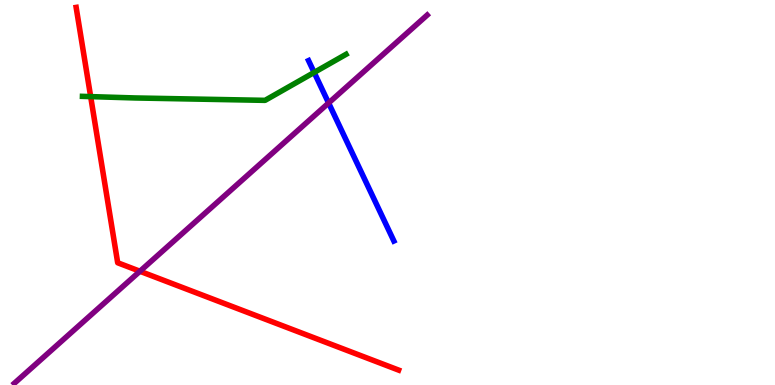[{'lines': ['blue', 'red'], 'intersections': []}, {'lines': ['green', 'red'], 'intersections': [{'x': 1.17, 'y': 7.49}]}, {'lines': ['purple', 'red'], 'intersections': [{'x': 1.81, 'y': 2.95}]}, {'lines': ['blue', 'green'], 'intersections': [{'x': 4.05, 'y': 8.12}]}, {'lines': ['blue', 'purple'], 'intersections': [{'x': 4.24, 'y': 7.32}]}, {'lines': ['green', 'purple'], 'intersections': []}]